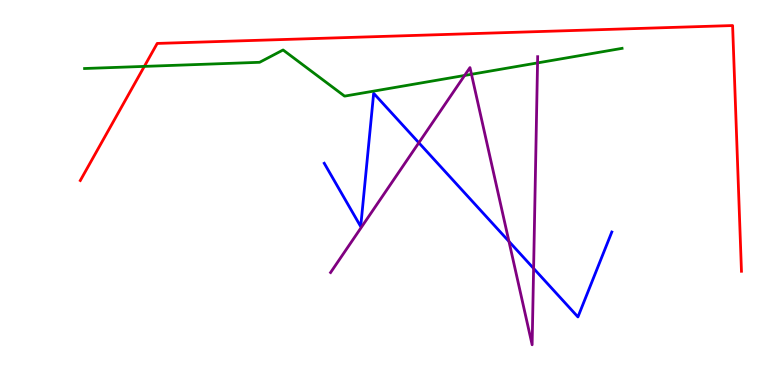[{'lines': ['blue', 'red'], 'intersections': []}, {'lines': ['green', 'red'], 'intersections': [{'x': 1.86, 'y': 8.28}]}, {'lines': ['purple', 'red'], 'intersections': []}, {'lines': ['blue', 'green'], 'intersections': []}, {'lines': ['blue', 'purple'], 'intersections': [{'x': 5.4, 'y': 6.29}, {'x': 6.57, 'y': 3.73}, {'x': 6.89, 'y': 3.03}]}, {'lines': ['green', 'purple'], 'intersections': [{'x': 6.0, 'y': 8.04}, {'x': 6.08, 'y': 8.07}, {'x': 6.94, 'y': 8.37}]}]